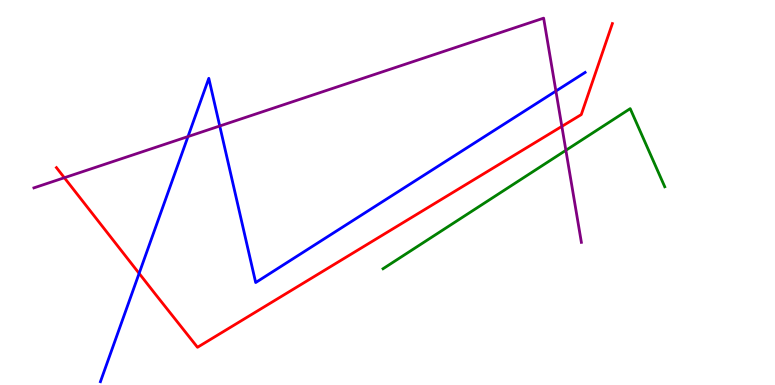[{'lines': ['blue', 'red'], 'intersections': [{'x': 1.8, 'y': 2.9}]}, {'lines': ['green', 'red'], 'intersections': []}, {'lines': ['purple', 'red'], 'intersections': [{'x': 0.83, 'y': 5.38}, {'x': 7.25, 'y': 6.72}]}, {'lines': ['blue', 'green'], 'intersections': []}, {'lines': ['blue', 'purple'], 'intersections': [{'x': 2.43, 'y': 6.45}, {'x': 2.84, 'y': 6.73}, {'x': 7.17, 'y': 7.63}]}, {'lines': ['green', 'purple'], 'intersections': [{'x': 7.3, 'y': 6.1}]}]